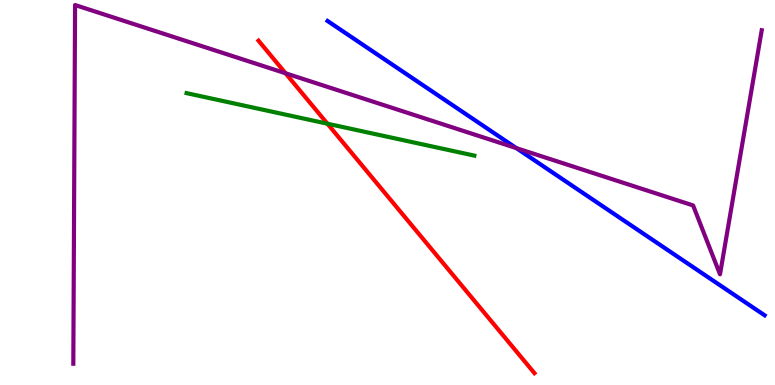[{'lines': ['blue', 'red'], 'intersections': []}, {'lines': ['green', 'red'], 'intersections': [{'x': 4.22, 'y': 6.79}]}, {'lines': ['purple', 'red'], 'intersections': [{'x': 3.68, 'y': 8.1}]}, {'lines': ['blue', 'green'], 'intersections': []}, {'lines': ['blue', 'purple'], 'intersections': [{'x': 6.66, 'y': 6.15}]}, {'lines': ['green', 'purple'], 'intersections': []}]